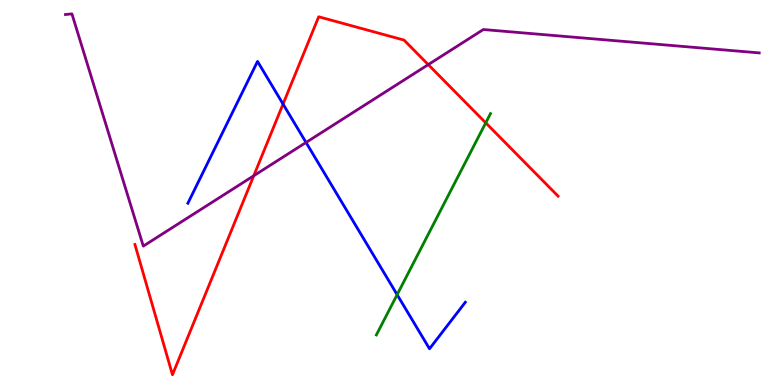[{'lines': ['blue', 'red'], 'intersections': [{'x': 3.65, 'y': 7.3}]}, {'lines': ['green', 'red'], 'intersections': [{'x': 6.27, 'y': 6.81}]}, {'lines': ['purple', 'red'], 'intersections': [{'x': 3.27, 'y': 5.43}, {'x': 5.53, 'y': 8.32}]}, {'lines': ['blue', 'green'], 'intersections': [{'x': 5.12, 'y': 2.35}]}, {'lines': ['blue', 'purple'], 'intersections': [{'x': 3.95, 'y': 6.3}]}, {'lines': ['green', 'purple'], 'intersections': []}]